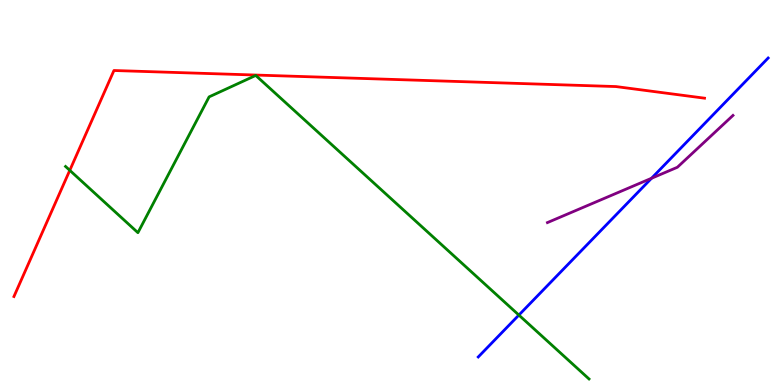[{'lines': ['blue', 'red'], 'intersections': []}, {'lines': ['green', 'red'], 'intersections': [{'x': 0.9, 'y': 5.58}]}, {'lines': ['purple', 'red'], 'intersections': []}, {'lines': ['blue', 'green'], 'intersections': [{'x': 6.7, 'y': 1.82}]}, {'lines': ['blue', 'purple'], 'intersections': [{'x': 8.41, 'y': 5.37}]}, {'lines': ['green', 'purple'], 'intersections': []}]